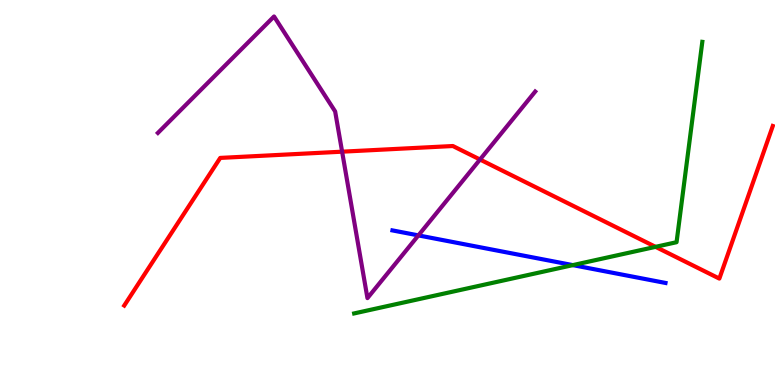[{'lines': ['blue', 'red'], 'intersections': []}, {'lines': ['green', 'red'], 'intersections': [{'x': 8.46, 'y': 3.59}]}, {'lines': ['purple', 'red'], 'intersections': [{'x': 4.41, 'y': 6.06}, {'x': 6.19, 'y': 5.86}]}, {'lines': ['blue', 'green'], 'intersections': [{'x': 7.39, 'y': 3.11}]}, {'lines': ['blue', 'purple'], 'intersections': [{'x': 5.4, 'y': 3.89}]}, {'lines': ['green', 'purple'], 'intersections': []}]